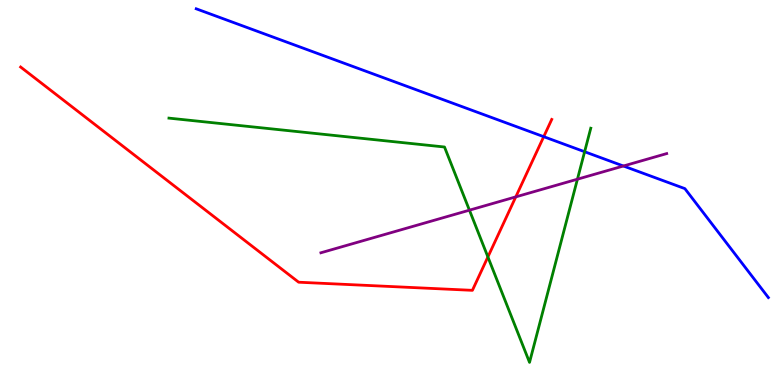[{'lines': ['blue', 'red'], 'intersections': [{'x': 7.02, 'y': 6.45}]}, {'lines': ['green', 'red'], 'intersections': [{'x': 6.3, 'y': 3.33}]}, {'lines': ['purple', 'red'], 'intersections': [{'x': 6.66, 'y': 4.89}]}, {'lines': ['blue', 'green'], 'intersections': [{'x': 7.54, 'y': 6.06}]}, {'lines': ['blue', 'purple'], 'intersections': [{'x': 8.04, 'y': 5.69}]}, {'lines': ['green', 'purple'], 'intersections': [{'x': 6.06, 'y': 4.54}, {'x': 7.45, 'y': 5.35}]}]